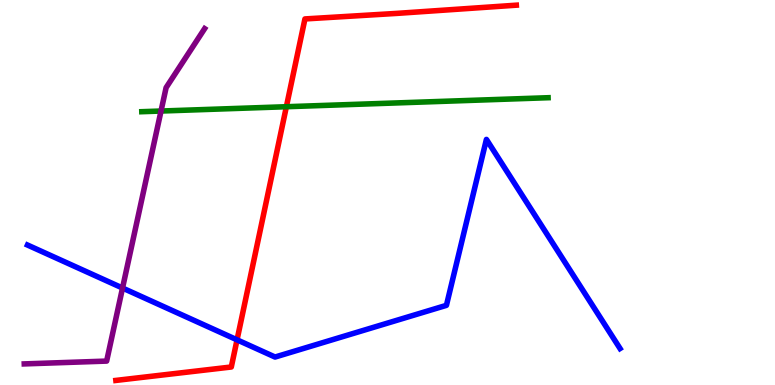[{'lines': ['blue', 'red'], 'intersections': [{'x': 3.06, 'y': 1.17}]}, {'lines': ['green', 'red'], 'intersections': [{'x': 3.7, 'y': 7.23}]}, {'lines': ['purple', 'red'], 'intersections': []}, {'lines': ['blue', 'green'], 'intersections': []}, {'lines': ['blue', 'purple'], 'intersections': [{'x': 1.58, 'y': 2.52}]}, {'lines': ['green', 'purple'], 'intersections': [{'x': 2.08, 'y': 7.12}]}]